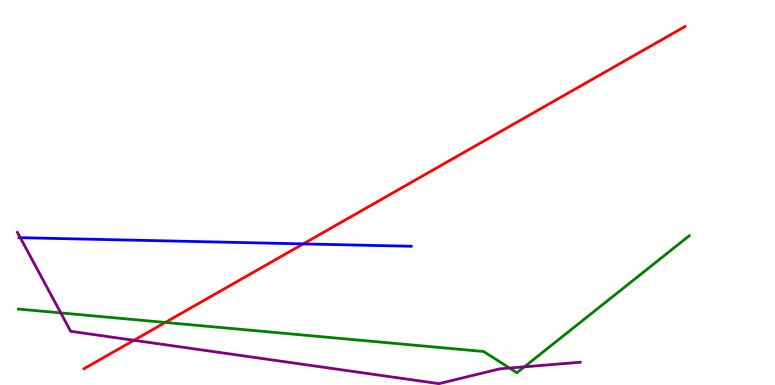[{'lines': ['blue', 'red'], 'intersections': [{'x': 3.91, 'y': 3.66}]}, {'lines': ['green', 'red'], 'intersections': [{'x': 2.13, 'y': 1.62}]}, {'lines': ['purple', 'red'], 'intersections': [{'x': 1.73, 'y': 1.16}]}, {'lines': ['blue', 'green'], 'intersections': []}, {'lines': ['blue', 'purple'], 'intersections': [{'x': 0.262, 'y': 3.83}]}, {'lines': ['green', 'purple'], 'intersections': [{'x': 0.784, 'y': 1.87}, {'x': 6.57, 'y': 0.44}, {'x': 6.77, 'y': 0.472}]}]